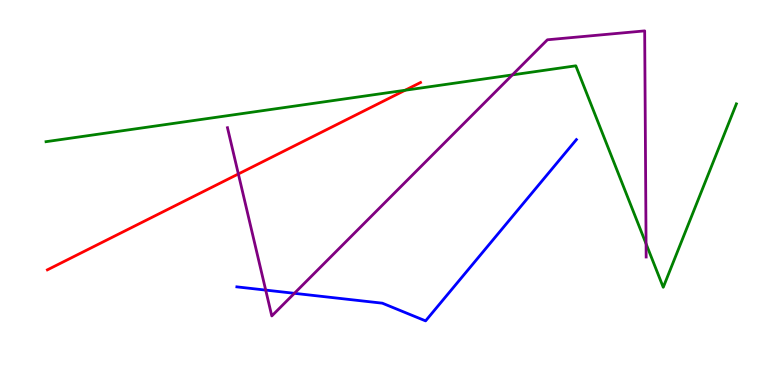[{'lines': ['blue', 'red'], 'intersections': []}, {'lines': ['green', 'red'], 'intersections': [{'x': 5.23, 'y': 7.66}]}, {'lines': ['purple', 'red'], 'intersections': [{'x': 3.08, 'y': 5.48}]}, {'lines': ['blue', 'green'], 'intersections': []}, {'lines': ['blue', 'purple'], 'intersections': [{'x': 3.43, 'y': 2.46}, {'x': 3.8, 'y': 2.38}]}, {'lines': ['green', 'purple'], 'intersections': [{'x': 6.61, 'y': 8.05}, {'x': 8.34, 'y': 3.67}]}]